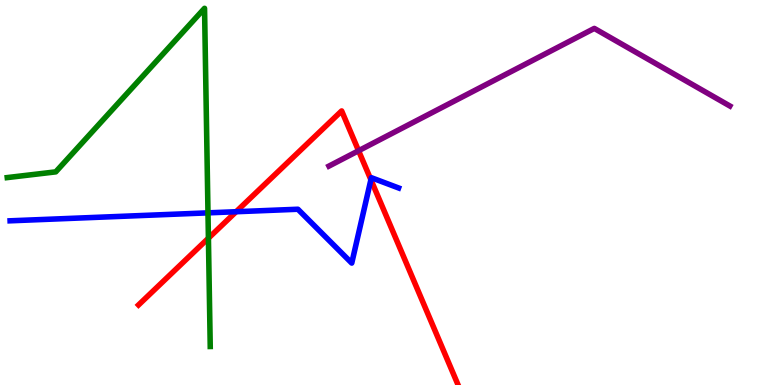[{'lines': ['blue', 'red'], 'intersections': [{'x': 3.05, 'y': 4.5}, {'x': 4.79, 'y': 5.33}]}, {'lines': ['green', 'red'], 'intersections': [{'x': 2.69, 'y': 3.81}]}, {'lines': ['purple', 'red'], 'intersections': [{'x': 4.63, 'y': 6.09}]}, {'lines': ['blue', 'green'], 'intersections': [{'x': 2.68, 'y': 4.47}]}, {'lines': ['blue', 'purple'], 'intersections': []}, {'lines': ['green', 'purple'], 'intersections': []}]